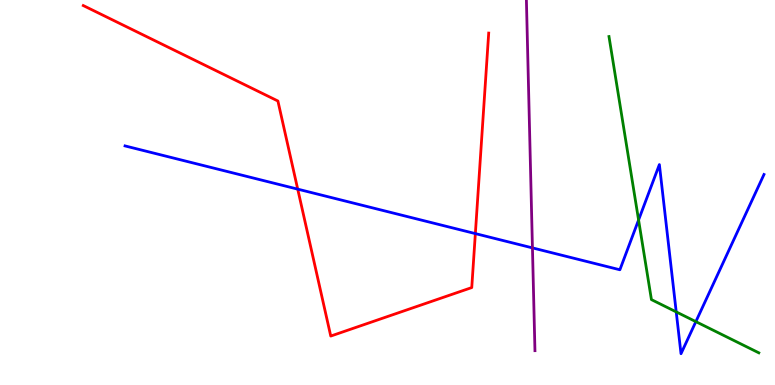[{'lines': ['blue', 'red'], 'intersections': [{'x': 3.84, 'y': 5.09}, {'x': 6.13, 'y': 3.93}]}, {'lines': ['green', 'red'], 'intersections': []}, {'lines': ['purple', 'red'], 'intersections': []}, {'lines': ['blue', 'green'], 'intersections': [{'x': 8.24, 'y': 4.29}, {'x': 8.73, 'y': 1.9}, {'x': 8.98, 'y': 1.65}]}, {'lines': ['blue', 'purple'], 'intersections': [{'x': 6.87, 'y': 3.56}]}, {'lines': ['green', 'purple'], 'intersections': []}]